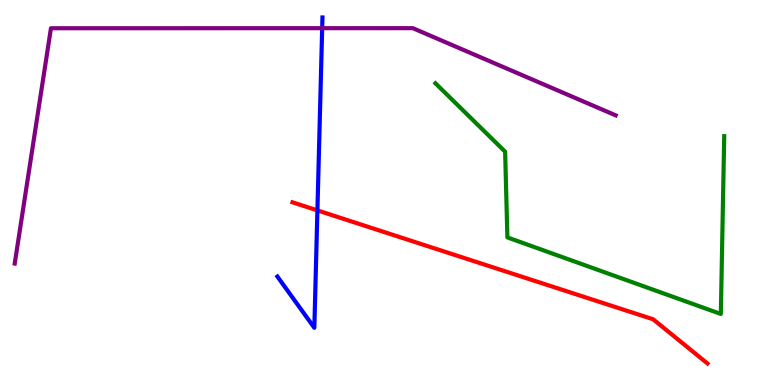[{'lines': ['blue', 'red'], 'intersections': [{'x': 4.1, 'y': 4.54}]}, {'lines': ['green', 'red'], 'intersections': []}, {'lines': ['purple', 'red'], 'intersections': []}, {'lines': ['blue', 'green'], 'intersections': []}, {'lines': ['blue', 'purple'], 'intersections': [{'x': 4.16, 'y': 9.27}]}, {'lines': ['green', 'purple'], 'intersections': []}]